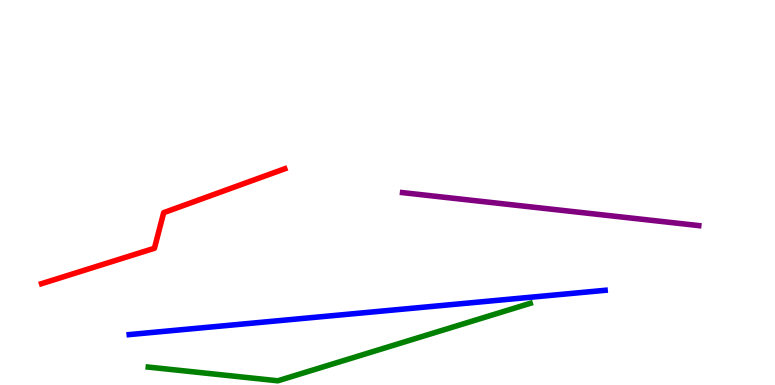[{'lines': ['blue', 'red'], 'intersections': []}, {'lines': ['green', 'red'], 'intersections': []}, {'lines': ['purple', 'red'], 'intersections': []}, {'lines': ['blue', 'green'], 'intersections': []}, {'lines': ['blue', 'purple'], 'intersections': []}, {'lines': ['green', 'purple'], 'intersections': []}]